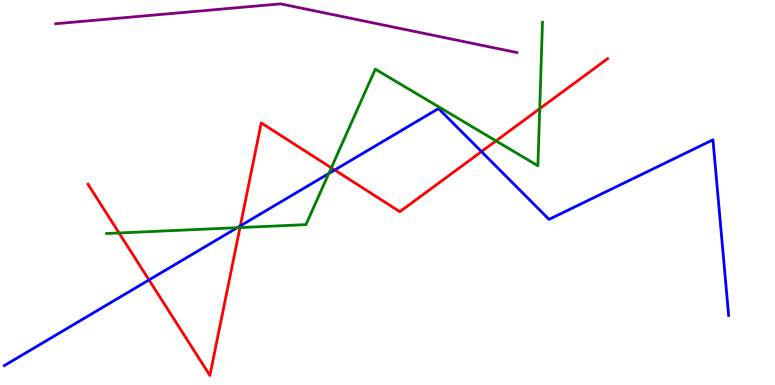[{'lines': ['blue', 'red'], 'intersections': [{'x': 1.92, 'y': 2.73}, {'x': 3.1, 'y': 4.13}, {'x': 4.32, 'y': 5.58}, {'x': 6.21, 'y': 6.06}]}, {'lines': ['green', 'red'], 'intersections': [{'x': 1.54, 'y': 3.95}, {'x': 3.1, 'y': 4.09}, {'x': 4.28, 'y': 5.64}, {'x': 6.4, 'y': 6.34}, {'x': 6.96, 'y': 7.18}]}, {'lines': ['purple', 'red'], 'intersections': []}, {'lines': ['blue', 'green'], 'intersections': [{'x': 3.06, 'y': 4.09}, {'x': 4.24, 'y': 5.49}]}, {'lines': ['blue', 'purple'], 'intersections': []}, {'lines': ['green', 'purple'], 'intersections': []}]